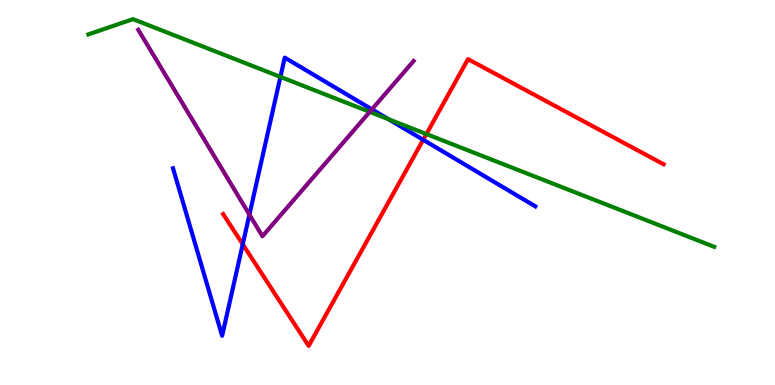[{'lines': ['blue', 'red'], 'intersections': [{'x': 3.13, 'y': 3.65}, {'x': 5.46, 'y': 6.37}]}, {'lines': ['green', 'red'], 'intersections': [{'x': 5.5, 'y': 6.52}]}, {'lines': ['purple', 'red'], 'intersections': []}, {'lines': ['blue', 'green'], 'intersections': [{'x': 3.62, 'y': 8.0}, {'x': 5.01, 'y': 6.9}]}, {'lines': ['blue', 'purple'], 'intersections': [{'x': 3.22, 'y': 4.43}, {'x': 4.8, 'y': 7.16}]}, {'lines': ['green', 'purple'], 'intersections': [{'x': 4.77, 'y': 7.09}]}]